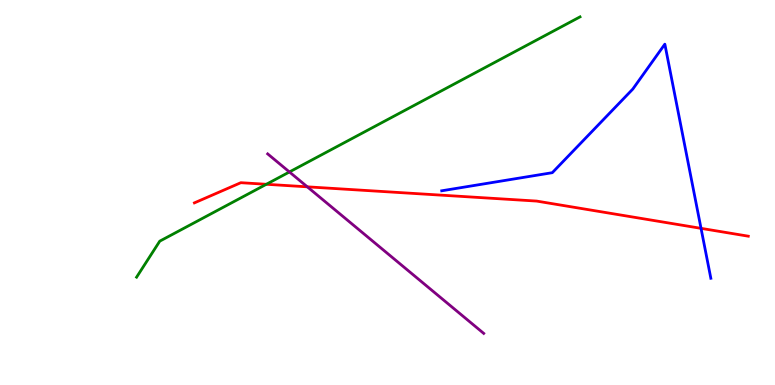[{'lines': ['blue', 'red'], 'intersections': [{'x': 9.05, 'y': 4.07}]}, {'lines': ['green', 'red'], 'intersections': [{'x': 3.44, 'y': 5.21}]}, {'lines': ['purple', 'red'], 'intersections': [{'x': 3.97, 'y': 5.15}]}, {'lines': ['blue', 'green'], 'intersections': []}, {'lines': ['blue', 'purple'], 'intersections': []}, {'lines': ['green', 'purple'], 'intersections': [{'x': 3.73, 'y': 5.53}]}]